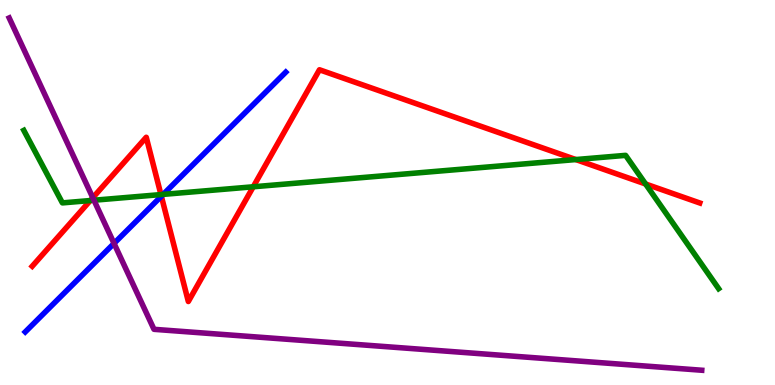[{'lines': ['blue', 'red'], 'intersections': [{'x': 2.08, 'y': 4.9}]}, {'lines': ['green', 'red'], 'intersections': [{'x': 1.17, 'y': 4.79}, {'x': 2.08, 'y': 4.95}, {'x': 3.27, 'y': 5.15}, {'x': 7.43, 'y': 5.86}, {'x': 8.33, 'y': 5.22}]}, {'lines': ['purple', 'red'], 'intersections': [{'x': 1.2, 'y': 4.86}]}, {'lines': ['blue', 'green'], 'intersections': [{'x': 2.11, 'y': 4.95}]}, {'lines': ['blue', 'purple'], 'intersections': [{'x': 1.47, 'y': 3.68}]}, {'lines': ['green', 'purple'], 'intersections': [{'x': 1.21, 'y': 4.8}]}]